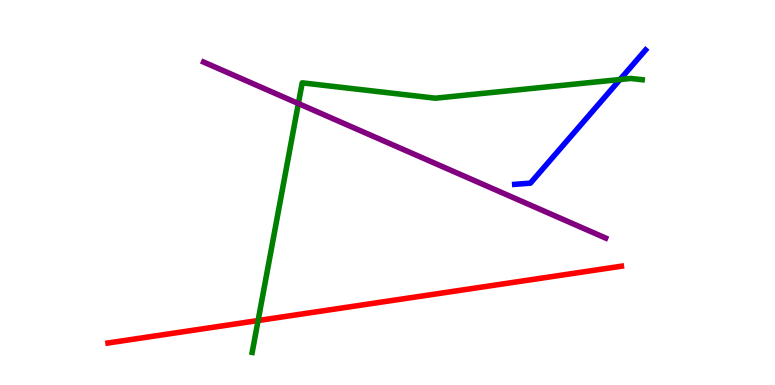[{'lines': ['blue', 'red'], 'intersections': []}, {'lines': ['green', 'red'], 'intersections': [{'x': 3.33, 'y': 1.67}]}, {'lines': ['purple', 'red'], 'intersections': []}, {'lines': ['blue', 'green'], 'intersections': [{'x': 8.0, 'y': 7.93}]}, {'lines': ['blue', 'purple'], 'intersections': []}, {'lines': ['green', 'purple'], 'intersections': [{'x': 3.85, 'y': 7.31}]}]